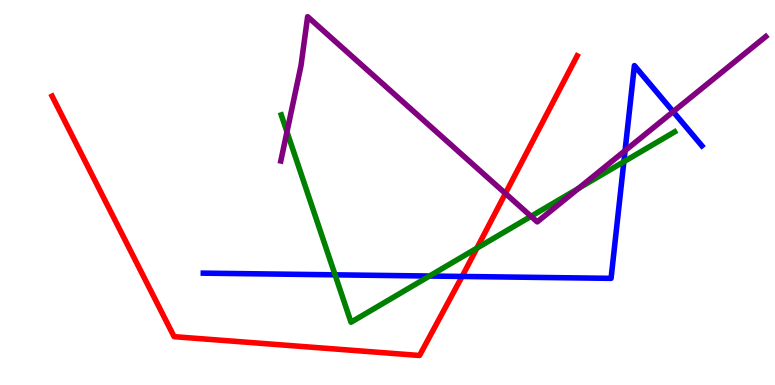[{'lines': ['blue', 'red'], 'intersections': [{'x': 5.96, 'y': 2.82}]}, {'lines': ['green', 'red'], 'intersections': [{'x': 6.15, 'y': 3.55}]}, {'lines': ['purple', 'red'], 'intersections': [{'x': 6.52, 'y': 4.98}]}, {'lines': ['blue', 'green'], 'intersections': [{'x': 4.32, 'y': 2.86}, {'x': 5.54, 'y': 2.83}, {'x': 8.05, 'y': 5.8}]}, {'lines': ['blue', 'purple'], 'intersections': [{'x': 8.07, 'y': 6.09}, {'x': 8.69, 'y': 7.1}]}, {'lines': ['green', 'purple'], 'intersections': [{'x': 3.7, 'y': 6.58}, {'x': 6.85, 'y': 4.38}, {'x': 7.47, 'y': 5.11}]}]